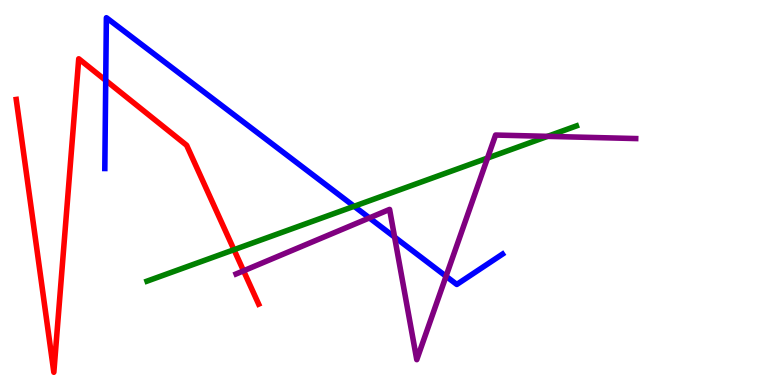[{'lines': ['blue', 'red'], 'intersections': [{'x': 1.36, 'y': 7.91}]}, {'lines': ['green', 'red'], 'intersections': [{'x': 3.02, 'y': 3.51}]}, {'lines': ['purple', 'red'], 'intersections': [{'x': 3.14, 'y': 2.97}]}, {'lines': ['blue', 'green'], 'intersections': [{'x': 4.57, 'y': 4.64}]}, {'lines': ['blue', 'purple'], 'intersections': [{'x': 4.77, 'y': 4.34}, {'x': 5.09, 'y': 3.84}, {'x': 5.76, 'y': 2.82}]}, {'lines': ['green', 'purple'], 'intersections': [{'x': 6.29, 'y': 5.89}, {'x': 7.07, 'y': 6.46}]}]